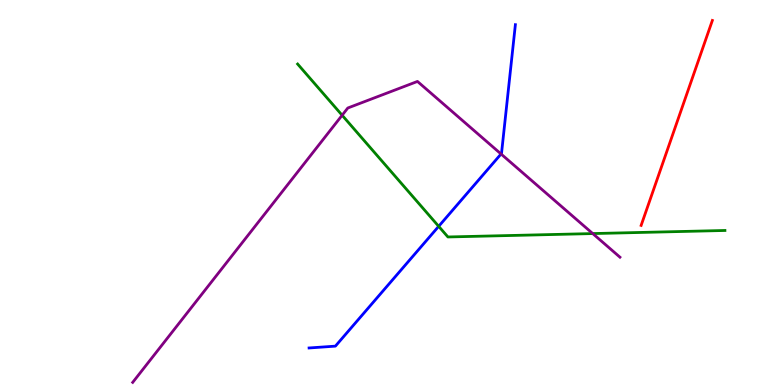[{'lines': ['blue', 'red'], 'intersections': []}, {'lines': ['green', 'red'], 'intersections': []}, {'lines': ['purple', 'red'], 'intersections': []}, {'lines': ['blue', 'green'], 'intersections': [{'x': 5.66, 'y': 4.12}]}, {'lines': ['blue', 'purple'], 'intersections': [{'x': 6.47, 'y': 6.0}]}, {'lines': ['green', 'purple'], 'intersections': [{'x': 4.41, 'y': 7.01}, {'x': 7.65, 'y': 3.93}]}]